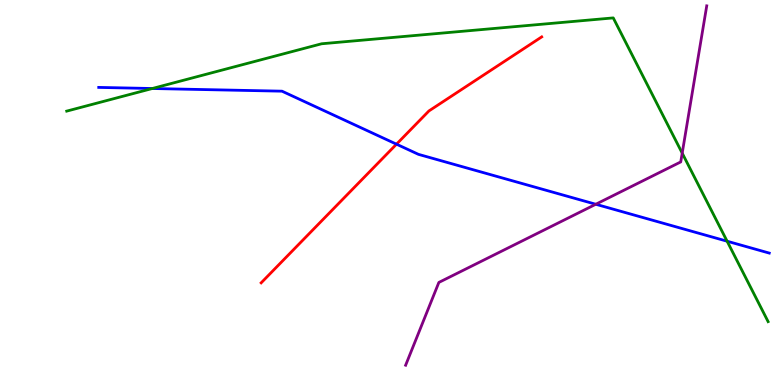[{'lines': ['blue', 'red'], 'intersections': [{'x': 5.12, 'y': 6.26}]}, {'lines': ['green', 'red'], 'intersections': []}, {'lines': ['purple', 'red'], 'intersections': []}, {'lines': ['blue', 'green'], 'intersections': [{'x': 1.97, 'y': 7.7}, {'x': 9.38, 'y': 3.73}]}, {'lines': ['blue', 'purple'], 'intersections': [{'x': 7.69, 'y': 4.69}]}, {'lines': ['green', 'purple'], 'intersections': [{'x': 8.8, 'y': 6.02}]}]